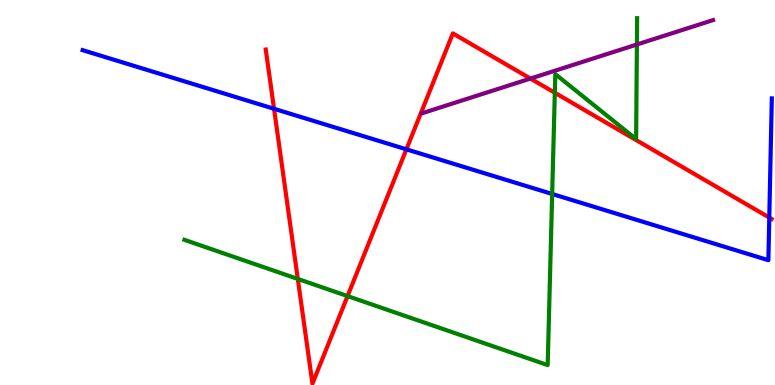[{'lines': ['blue', 'red'], 'intersections': [{'x': 3.54, 'y': 7.17}, {'x': 5.24, 'y': 6.12}, {'x': 9.93, 'y': 4.35}]}, {'lines': ['green', 'red'], 'intersections': [{'x': 3.84, 'y': 2.76}, {'x': 4.48, 'y': 2.31}, {'x': 7.16, 'y': 7.59}]}, {'lines': ['purple', 'red'], 'intersections': [{'x': 6.84, 'y': 7.96}]}, {'lines': ['blue', 'green'], 'intersections': [{'x': 7.12, 'y': 4.96}]}, {'lines': ['blue', 'purple'], 'intersections': []}, {'lines': ['green', 'purple'], 'intersections': [{'x': 8.22, 'y': 8.84}]}]